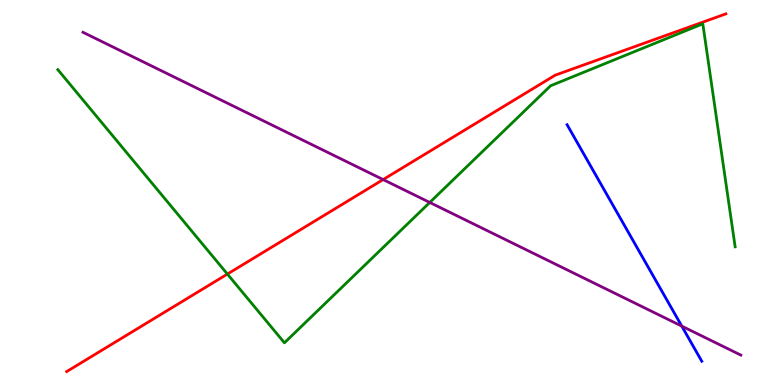[{'lines': ['blue', 'red'], 'intersections': []}, {'lines': ['green', 'red'], 'intersections': [{'x': 2.93, 'y': 2.88}]}, {'lines': ['purple', 'red'], 'intersections': [{'x': 4.94, 'y': 5.34}]}, {'lines': ['blue', 'green'], 'intersections': []}, {'lines': ['blue', 'purple'], 'intersections': [{'x': 8.8, 'y': 1.53}]}, {'lines': ['green', 'purple'], 'intersections': [{'x': 5.55, 'y': 4.74}]}]